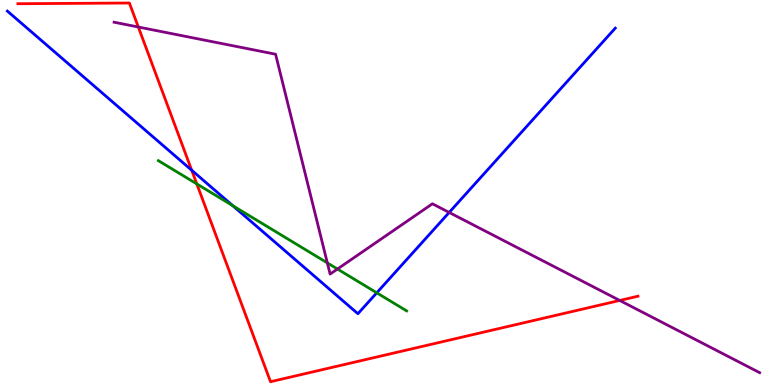[{'lines': ['blue', 'red'], 'intersections': [{'x': 2.47, 'y': 5.58}]}, {'lines': ['green', 'red'], 'intersections': [{'x': 2.54, 'y': 5.22}]}, {'lines': ['purple', 'red'], 'intersections': [{'x': 1.78, 'y': 9.3}, {'x': 8.0, 'y': 2.2}]}, {'lines': ['blue', 'green'], 'intersections': [{'x': 3.0, 'y': 4.66}, {'x': 4.86, 'y': 2.39}]}, {'lines': ['blue', 'purple'], 'intersections': [{'x': 5.8, 'y': 4.48}]}, {'lines': ['green', 'purple'], 'intersections': [{'x': 4.22, 'y': 3.17}, {'x': 4.35, 'y': 3.01}]}]